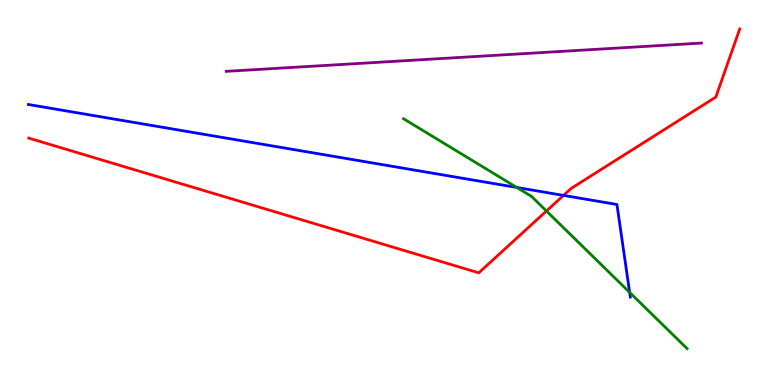[{'lines': ['blue', 'red'], 'intersections': [{'x': 7.27, 'y': 4.92}]}, {'lines': ['green', 'red'], 'intersections': [{'x': 7.05, 'y': 4.52}]}, {'lines': ['purple', 'red'], 'intersections': []}, {'lines': ['blue', 'green'], 'intersections': [{'x': 6.67, 'y': 5.13}, {'x': 8.12, 'y': 2.4}]}, {'lines': ['blue', 'purple'], 'intersections': []}, {'lines': ['green', 'purple'], 'intersections': []}]